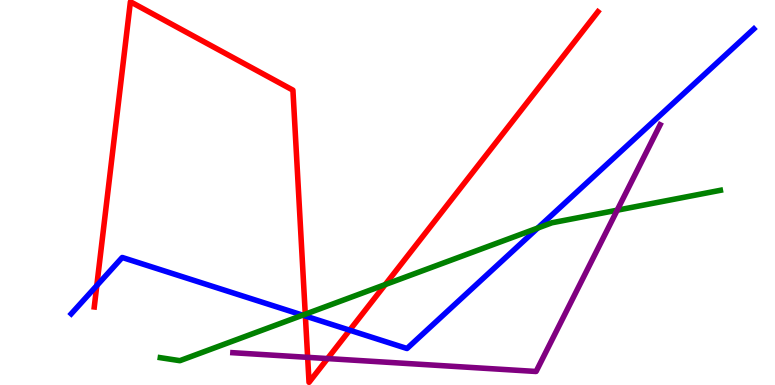[{'lines': ['blue', 'red'], 'intersections': [{'x': 1.25, 'y': 2.58}, {'x': 3.94, 'y': 1.79}, {'x': 4.51, 'y': 1.42}]}, {'lines': ['green', 'red'], 'intersections': [{'x': 3.94, 'y': 1.84}, {'x': 4.97, 'y': 2.61}]}, {'lines': ['purple', 'red'], 'intersections': [{'x': 3.97, 'y': 0.718}, {'x': 4.23, 'y': 0.686}]}, {'lines': ['blue', 'green'], 'intersections': [{'x': 3.91, 'y': 1.81}, {'x': 6.94, 'y': 4.08}]}, {'lines': ['blue', 'purple'], 'intersections': []}, {'lines': ['green', 'purple'], 'intersections': [{'x': 7.96, 'y': 4.54}]}]